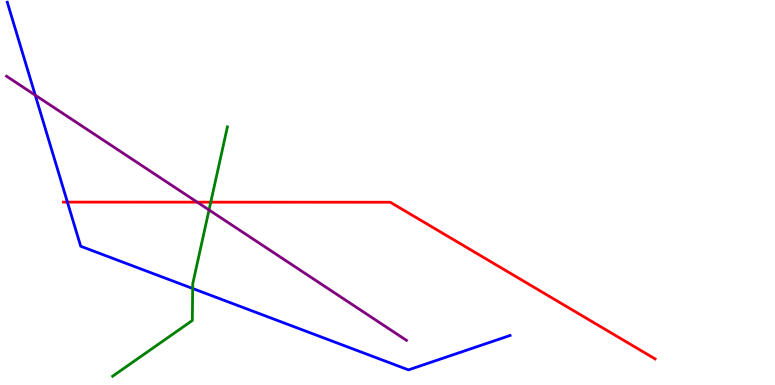[{'lines': ['blue', 'red'], 'intersections': [{'x': 0.87, 'y': 4.75}]}, {'lines': ['green', 'red'], 'intersections': [{'x': 2.72, 'y': 4.75}]}, {'lines': ['purple', 'red'], 'intersections': [{'x': 2.54, 'y': 4.75}]}, {'lines': ['blue', 'green'], 'intersections': [{'x': 2.49, 'y': 2.51}]}, {'lines': ['blue', 'purple'], 'intersections': [{'x': 0.455, 'y': 7.53}]}, {'lines': ['green', 'purple'], 'intersections': [{'x': 2.7, 'y': 4.55}]}]